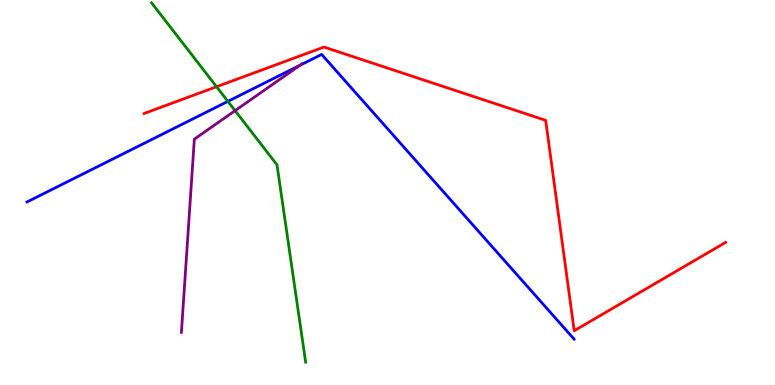[{'lines': ['blue', 'red'], 'intersections': []}, {'lines': ['green', 'red'], 'intersections': [{'x': 2.79, 'y': 7.75}]}, {'lines': ['purple', 'red'], 'intersections': []}, {'lines': ['blue', 'green'], 'intersections': [{'x': 2.94, 'y': 7.37}]}, {'lines': ['blue', 'purple'], 'intersections': [{'x': 3.87, 'y': 8.3}]}, {'lines': ['green', 'purple'], 'intersections': [{'x': 3.03, 'y': 7.13}]}]